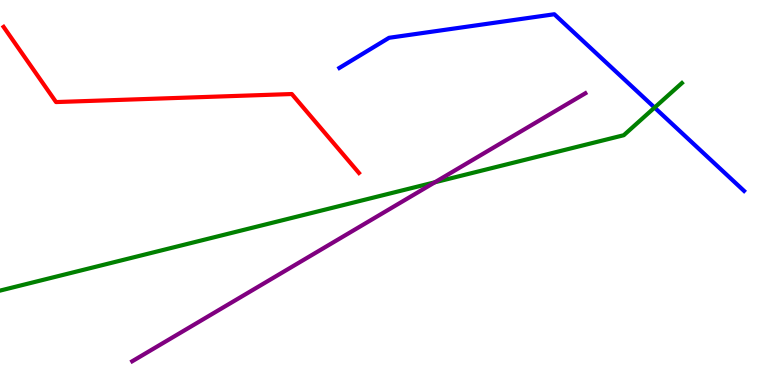[{'lines': ['blue', 'red'], 'intersections': []}, {'lines': ['green', 'red'], 'intersections': []}, {'lines': ['purple', 'red'], 'intersections': []}, {'lines': ['blue', 'green'], 'intersections': [{'x': 8.45, 'y': 7.21}]}, {'lines': ['blue', 'purple'], 'intersections': []}, {'lines': ['green', 'purple'], 'intersections': [{'x': 5.61, 'y': 5.27}]}]